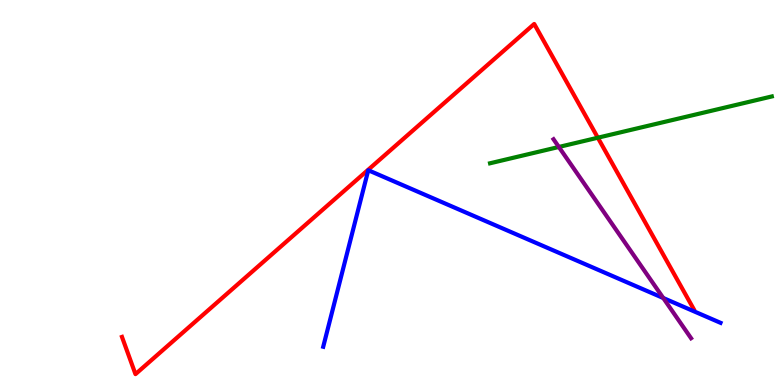[{'lines': ['blue', 'red'], 'intersections': []}, {'lines': ['green', 'red'], 'intersections': [{'x': 7.71, 'y': 6.42}]}, {'lines': ['purple', 'red'], 'intersections': []}, {'lines': ['blue', 'green'], 'intersections': []}, {'lines': ['blue', 'purple'], 'intersections': [{'x': 8.56, 'y': 2.26}]}, {'lines': ['green', 'purple'], 'intersections': [{'x': 7.21, 'y': 6.18}]}]